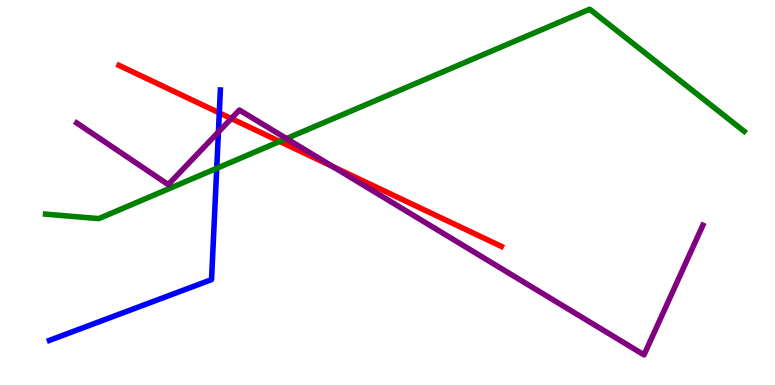[{'lines': ['blue', 'red'], 'intersections': [{'x': 2.83, 'y': 7.07}]}, {'lines': ['green', 'red'], 'intersections': [{'x': 3.61, 'y': 6.33}]}, {'lines': ['purple', 'red'], 'intersections': [{'x': 2.98, 'y': 6.92}, {'x': 4.29, 'y': 5.67}]}, {'lines': ['blue', 'green'], 'intersections': [{'x': 2.8, 'y': 5.63}]}, {'lines': ['blue', 'purple'], 'intersections': [{'x': 2.82, 'y': 6.57}]}, {'lines': ['green', 'purple'], 'intersections': [{'x': 3.7, 'y': 6.4}]}]